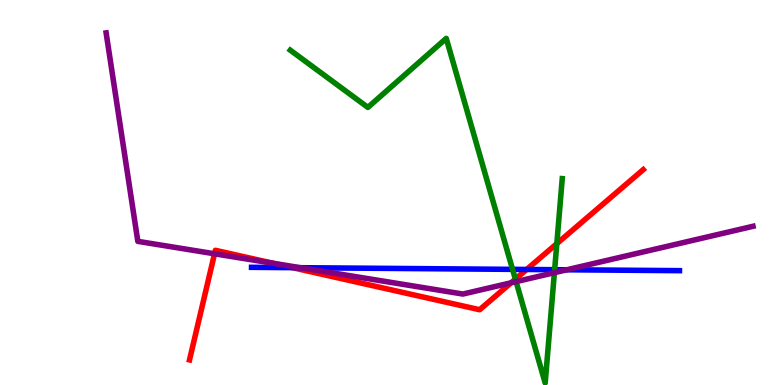[{'lines': ['blue', 'red'], 'intersections': [{'x': 3.77, 'y': 3.05}, {'x': 6.8, 'y': 3.0}]}, {'lines': ['green', 'red'], 'intersections': [{'x': 6.65, 'y': 2.75}, {'x': 7.18, 'y': 3.67}]}, {'lines': ['purple', 'red'], 'intersections': [{'x': 2.77, 'y': 3.41}, {'x': 3.52, 'y': 3.16}, {'x': 6.59, 'y': 2.65}]}, {'lines': ['blue', 'green'], 'intersections': [{'x': 6.61, 'y': 3.0}, {'x': 7.16, 'y': 3.0}]}, {'lines': ['blue', 'purple'], 'intersections': [{'x': 3.88, 'y': 3.05}, {'x': 7.31, 'y': 2.99}]}, {'lines': ['green', 'purple'], 'intersections': [{'x': 6.66, 'y': 2.69}, {'x': 7.15, 'y': 2.92}]}]